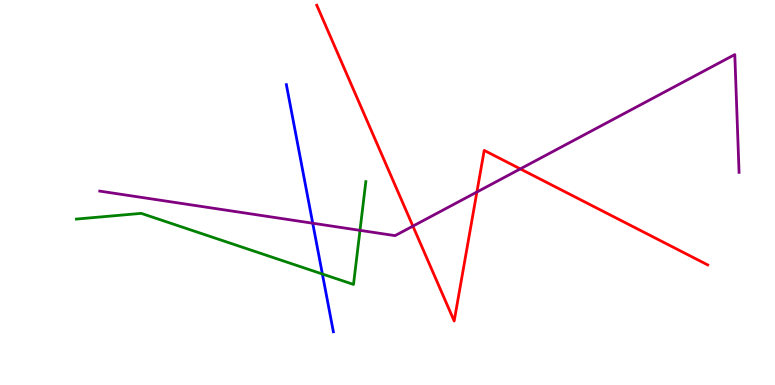[{'lines': ['blue', 'red'], 'intersections': []}, {'lines': ['green', 'red'], 'intersections': []}, {'lines': ['purple', 'red'], 'intersections': [{'x': 5.33, 'y': 4.13}, {'x': 6.15, 'y': 5.01}, {'x': 6.71, 'y': 5.61}]}, {'lines': ['blue', 'green'], 'intersections': [{'x': 4.16, 'y': 2.88}]}, {'lines': ['blue', 'purple'], 'intersections': [{'x': 4.04, 'y': 4.2}]}, {'lines': ['green', 'purple'], 'intersections': [{'x': 4.65, 'y': 4.02}]}]